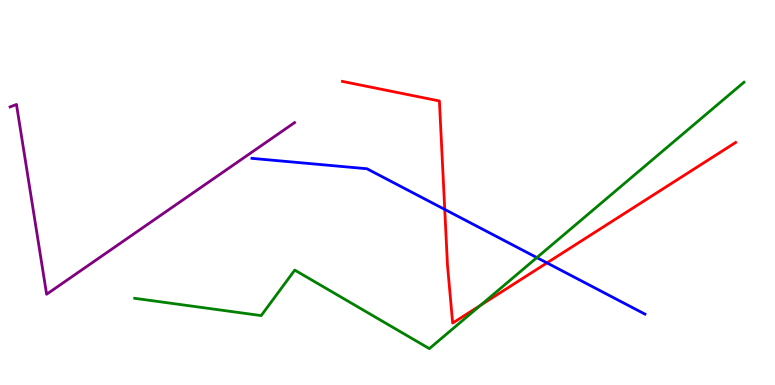[{'lines': ['blue', 'red'], 'intersections': [{'x': 5.74, 'y': 4.56}, {'x': 7.06, 'y': 3.17}]}, {'lines': ['green', 'red'], 'intersections': [{'x': 6.2, 'y': 2.07}]}, {'lines': ['purple', 'red'], 'intersections': []}, {'lines': ['blue', 'green'], 'intersections': [{'x': 6.93, 'y': 3.31}]}, {'lines': ['blue', 'purple'], 'intersections': []}, {'lines': ['green', 'purple'], 'intersections': []}]